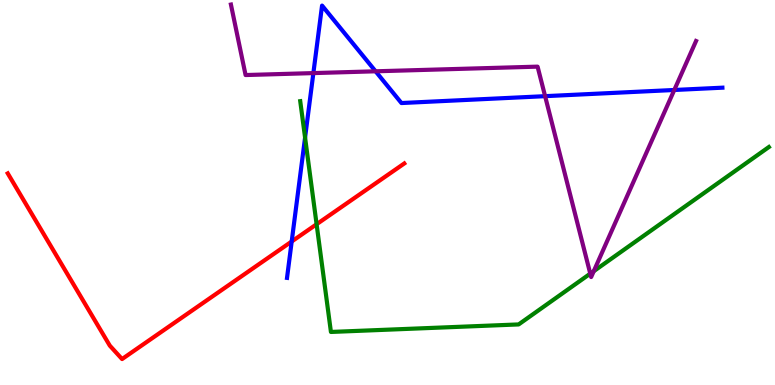[{'lines': ['blue', 'red'], 'intersections': [{'x': 3.76, 'y': 3.73}]}, {'lines': ['green', 'red'], 'intersections': [{'x': 4.09, 'y': 4.18}]}, {'lines': ['purple', 'red'], 'intersections': []}, {'lines': ['blue', 'green'], 'intersections': [{'x': 3.94, 'y': 6.43}]}, {'lines': ['blue', 'purple'], 'intersections': [{'x': 4.04, 'y': 8.1}, {'x': 4.85, 'y': 8.15}, {'x': 7.03, 'y': 7.5}, {'x': 8.7, 'y': 7.66}]}, {'lines': ['green', 'purple'], 'intersections': [{'x': 7.62, 'y': 2.89}, {'x': 7.66, 'y': 2.96}]}]